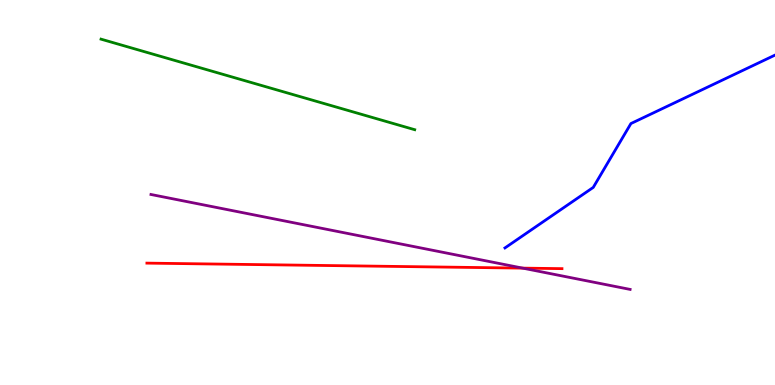[{'lines': ['blue', 'red'], 'intersections': []}, {'lines': ['green', 'red'], 'intersections': []}, {'lines': ['purple', 'red'], 'intersections': [{'x': 6.74, 'y': 3.04}]}, {'lines': ['blue', 'green'], 'intersections': []}, {'lines': ['blue', 'purple'], 'intersections': []}, {'lines': ['green', 'purple'], 'intersections': []}]